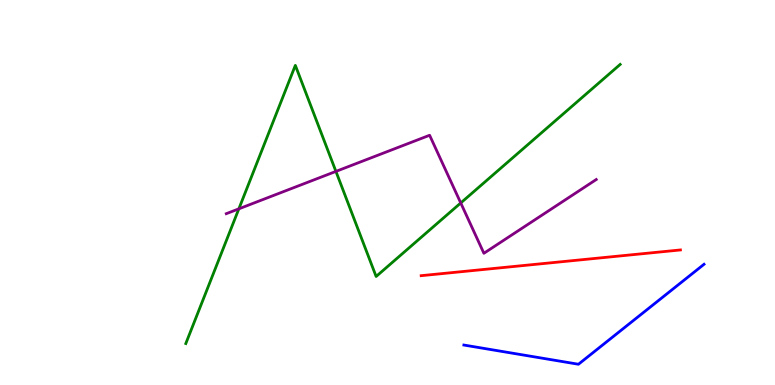[{'lines': ['blue', 'red'], 'intersections': []}, {'lines': ['green', 'red'], 'intersections': []}, {'lines': ['purple', 'red'], 'intersections': []}, {'lines': ['blue', 'green'], 'intersections': []}, {'lines': ['blue', 'purple'], 'intersections': []}, {'lines': ['green', 'purple'], 'intersections': [{'x': 3.08, 'y': 4.58}, {'x': 4.33, 'y': 5.55}, {'x': 5.95, 'y': 4.73}]}]